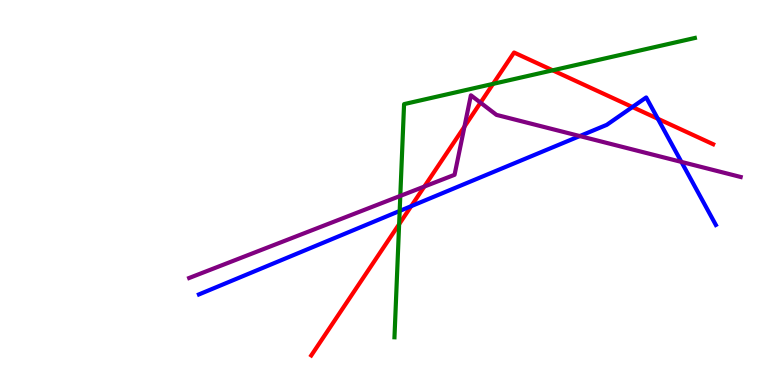[{'lines': ['blue', 'red'], 'intersections': [{'x': 5.31, 'y': 4.65}, {'x': 8.16, 'y': 7.22}, {'x': 8.49, 'y': 6.92}]}, {'lines': ['green', 'red'], 'intersections': [{'x': 5.15, 'y': 4.18}, {'x': 6.36, 'y': 7.82}, {'x': 7.13, 'y': 8.17}]}, {'lines': ['purple', 'red'], 'intersections': [{'x': 5.48, 'y': 5.15}, {'x': 5.99, 'y': 6.71}, {'x': 6.2, 'y': 7.33}]}, {'lines': ['blue', 'green'], 'intersections': [{'x': 5.16, 'y': 4.52}]}, {'lines': ['blue', 'purple'], 'intersections': [{'x': 7.48, 'y': 6.47}, {'x': 8.79, 'y': 5.79}]}, {'lines': ['green', 'purple'], 'intersections': [{'x': 5.17, 'y': 4.91}]}]